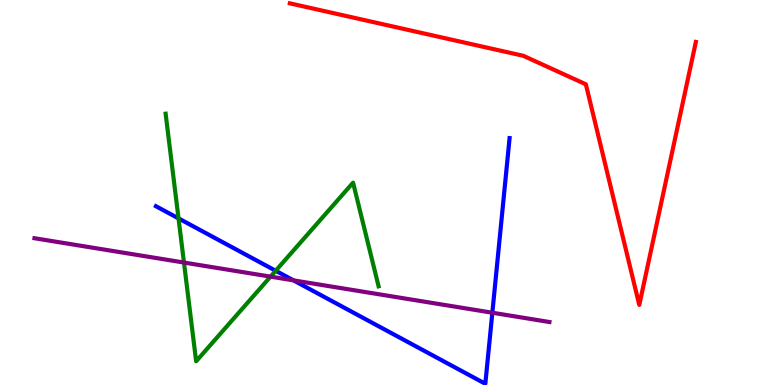[{'lines': ['blue', 'red'], 'intersections': []}, {'lines': ['green', 'red'], 'intersections': []}, {'lines': ['purple', 'red'], 'intersections': []}, {'lines': ['blue', 'green'], 'intersections': [{'x': 2.3, 'y': 4.33}, {'x': 3.56, 'y': 2.97}]}, {'lines': ['blue', 'purple'], 'intersections': [{'x': 3.79, 'y': 2.72}, {'x': 6.35, 'y': 1.88}]}, {'lines': ['green', 'purple'], 'intersections': [{'x': 2.37, 'y': 3.18}, {'x': 3.49, 'y': 2.81}]}]